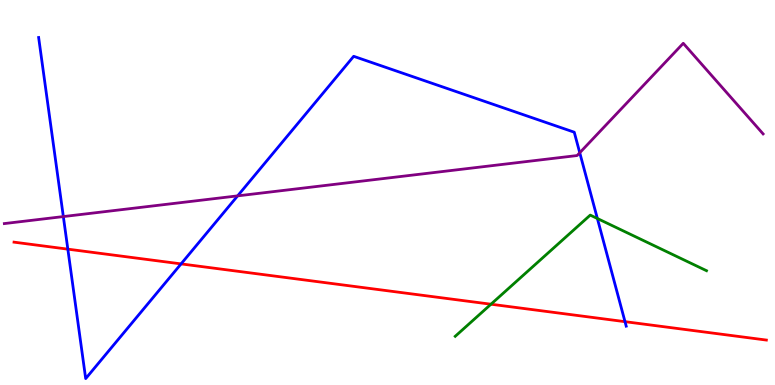[{'lines': ['blue', 'red'], 'intersections': [{'x': 0.875, 'y': 3.53}, {'x': 2.34, 'y': 3.15}, {'x': 8.06, 'y': 1.65}]}, {'lines': ['green', 'red'], 'intersections': [{'x': 6.34, 'y': 2.1}]}, {'lines': ['purple', 'red'], 'intersections': []}, {'lines': ['blue', 'green'], 'intersections': [{'x': 7.71, 'y': 4.32}]}, {'lines': ['blue', 'purple'], 'intersections': [{'x': 0.817, 'y': 4.37}, {'x': 3.07, 'y': 4.91}, {'x': 7.48, 'y': 6.03}]}, {'lines': ['green', 'purple'], 'intersections': []}]